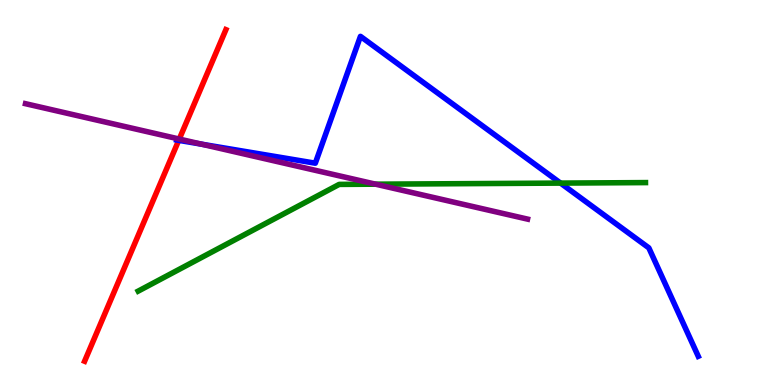[{'lines': ['blue', 'red'], 'intersections': [{'x': 2.31, 'y': 6.35}]}, {'lines': ['green', 'red'], 'intersections': []}, {'lines': ['purple', 'red'], 'intersections': [{'x': 2.31, 'y': 6.39}]}, {'lines': ['blue', 'green'], 'intersections': [{'x': 7.23, 'y': 5.24}]}, {'lines': ['blue', 'purple'], 'intersections': [{'x': 2.6, 'y': 6.26}]}, {'lines': ['green', 'purple'], 'intersections': [{'x': 4.85, 'y': 5.22}]}]